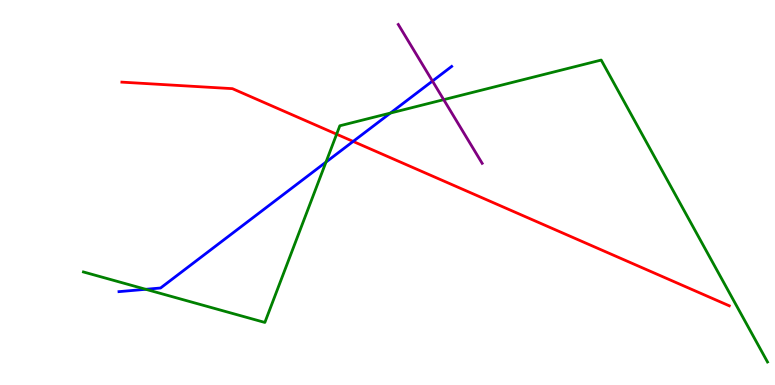[{'lines': ['blue', 'red'], 'intersections': [{'x': 4.56, 'y': 6.33}]}, {'lines': ['green', 'red'], 'intersections': [{'x': 4.34, 'y': 6.51}]}, {'lines': ['purple', 'red'], 'intersections': []}, {'lines': ['blue', 'green'], 'intersections': [{'x': 1.88, 'y': 2.49}, {'x': 4.21, 'y': 5.79}, {'x': 5.04, 'y': 7.06}]}, {'lines': ['blue', 'purple'], 'intersections': [{'x': 5.58, 'y': 7.89}]}, {'lines': ['green', 'purple'], 'intersections': [{'x': 5.73, 'y': 7.41}]}]